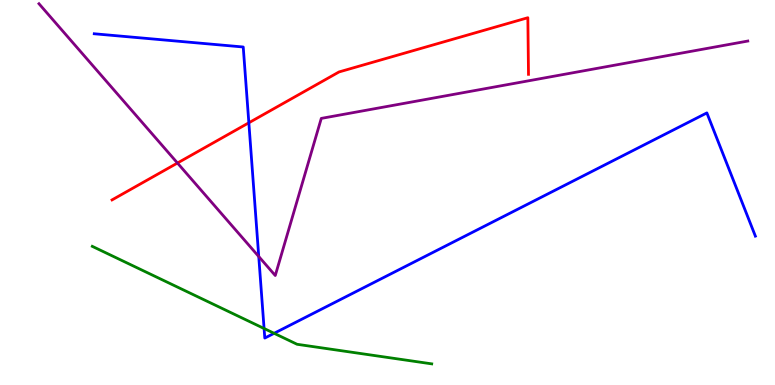[{'lines': ['blue', 'red'], 'intersections': [{'x': 3.21, 'y': 6.81}]}, {'lines': ['green', 'red'], 'intersections': []}, {'lines': ['purple', 'red'], 'intersections': [{'x': 2.29, 'y': 5.77}]}, {'lines': ['blue', 'green'], 'intersections': [{'x': 3.41, 'y': 1.47}, {'x': 3.54, 'y': 1.34}]}, {'lines': ['blue', 'purple'], 'intersections': [{'x': 3.34, 'y': 3.34}]}, {'lines': ['green', 'purple'], 'intersections': []}]